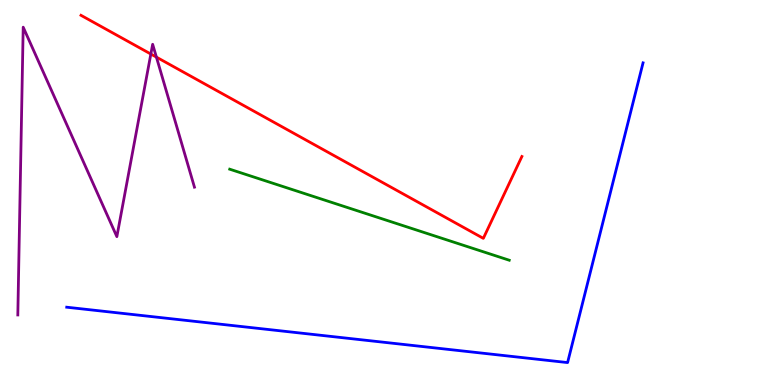[{'lines': ['blue', 'red'], 'intersections': []}, {'lines': ['green', 'red'], 'intersections': []}, {'lines': ['purple', 'red'], 'intersections': [{'x': 1.95, 'y': 8.6}, {'x': 2.02, 'y': 8.52}]}, {'lines': ['blue', 'green'], 'intersections': []}, {'lines': ['blue', 'purple'], 'intersections': []}, {'lines': ['green', 'purple'], 'intersections': []}]